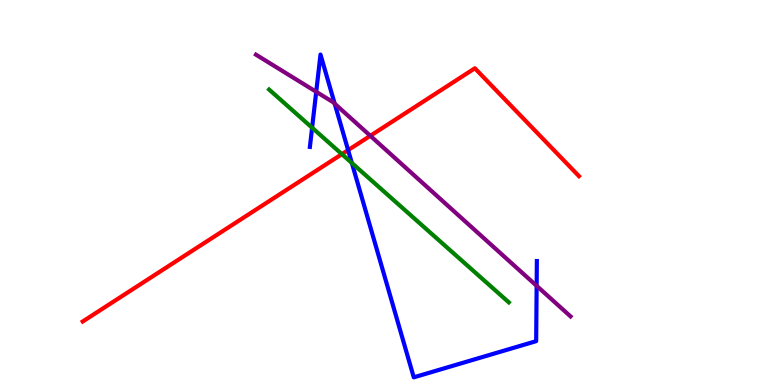[{'lines': ['blue', 'red'], 'intersections': [{'x': 4.49, 'y': 6.1}]}, {'lines': ['green', 'red'], 'intersections': [{'x': 4.41, 'y': 6.0}]}, {'lines': ['purple', 'red'], 'intersections': [{'x': 4.78, 'y': 6.47}]}, {'lines': ['blue', 'green'], 'intersections': [{'x': 4.03, 'y': 6.68}, {'x': 4.54, 'y': 5.77}]}, {'lines': ['blue', 'purple'], 'intersections': [{'x': 4.08, 'y': 7.62}, {'x': 4.32, 'y': 7.31}, {'x': 6.92, 'y': 2.58}]}, {'lines': ['green', 'purple'], 'intersections': []}]